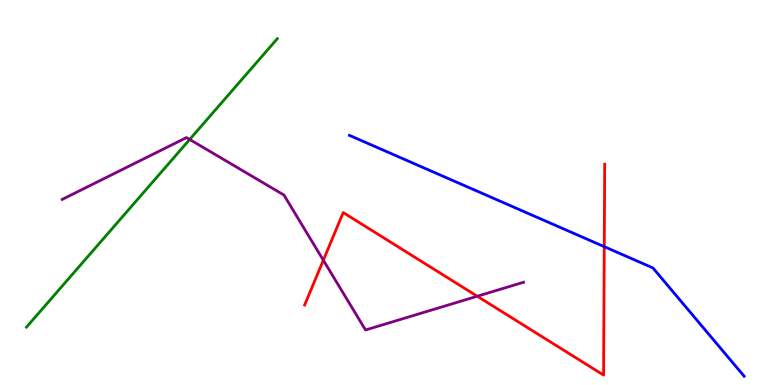[{'lines': ['blue', 'red'], 'intersections': [{'x': 7.8, 'y': 3.59}]}, {'lines': ['green', 'red'], 'intersections': []}, {'lines': ['purple', 'red'], 'intersections': [{'x': 4.17, 'y': 3.24}, {'x': 6.16, 'y': 2.31}]}, {'lines': ['blue', 'green'], 'intersections': []}, {'lines': ['blue', 'purple'], 'intersections': []}, {'lines': ['green', 'purple'], 'intersections': [{'x': 2.45, 'y': 6.38}]}]